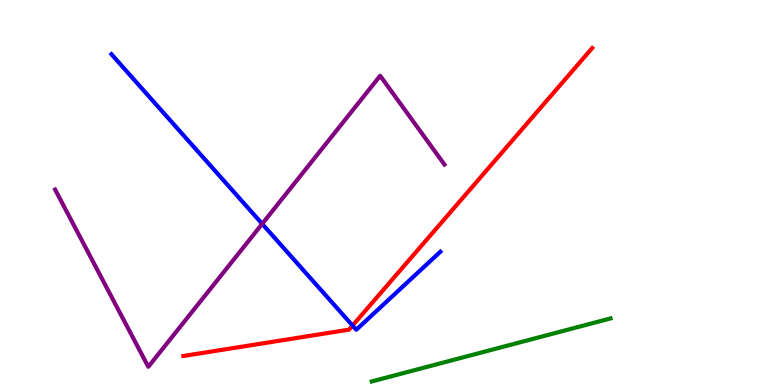[{'lines': ['blue', 'red'], 'intersections': [{'x': 4.55, 'y': 1.54}]}, {'lines': ['green', 'red'], 'intersections': []}, {'lines': ['purple', 'red'], 'intersections': []}, {'lines': ['blue', 'green'], 'intersections': []}, {'lines': ['blue', 'purple'], 'intersections': [{'x': 3.38, 'y': 4.19}]}, {'lines': ['green', 'purple'], 'intersections': []}]